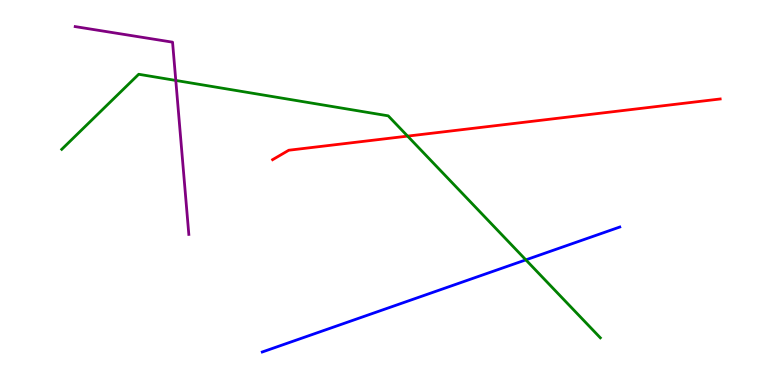[{'lines': ['blue', 'red'], 'intersections': []}, {'lines': ['green', 'red'], 'intersections': [{'x': 5.26, 'y': 6.46}]}, {'lines': ['purple', 'red'], 'intersections': []}, {'lines': ['blue', 'green'], 'intersections': [{'x': 6.79, 'y': 3.25}]}, {'lines': ['blue', 'purple'], 'intersections': []}, {'lines': ['green', 'purple'], 'intersections': [{'x': 2.27, 'y': 7.91}]}]